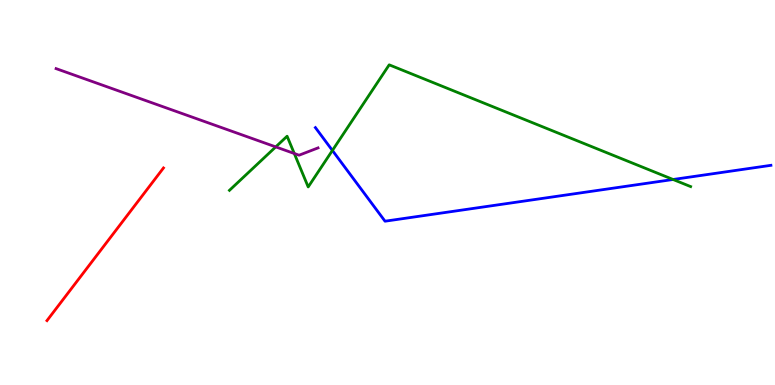[{'lines': ['blue', 'red'], 'intersections': []}, {'lines': ['green', 'red'], 'intersections': []}, {'lines': ['purple', 'red'], 'intersections': []}, {'lines': ['blue', 'green'], 'intersections': [{'x': 4.29, 'y': 6.09}, {'x': 8.68, 'y': 5.34}]}, {'lines': ['blue', 'purple'], 'intersections': []}, {'lines': ['green', 'purple'], 'intersections': [{'x': 3.56, 'y': 6.18}, {'x': 3.8, 'y': 6.01}]}]